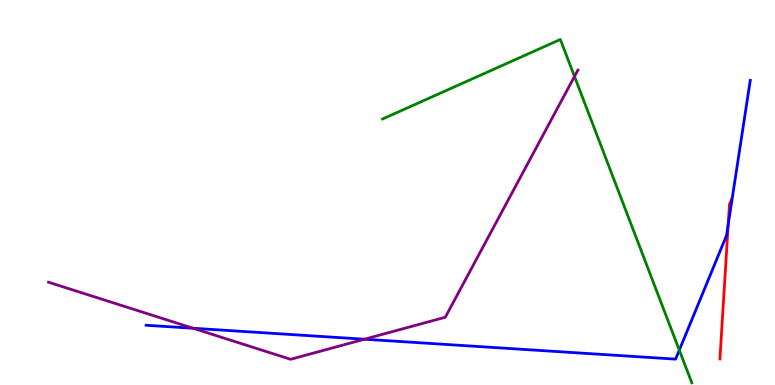[{'lines': ['blue', 'red'], 'intersections': [{'x': 9.4, 'y': 4.17}]}, {'lines': ['green', 'red'], 'intersections': []}, {'lines': ['purple', 'red'], 'intersections': []}, {'lines': ['blue', 'green'], 'intersections': [{'x': 8.77, 'y': 0.905}]}, {'lines': ['blue', 'purple'], 'intersections': [{'x': 2.49, 'y': 1.47}, {'x': 4.7, 'y': 1.19}]}, {'lines': ['green', 'purple'], 'intersections': [{'x': 7.41, 'y': 8.01}]}]